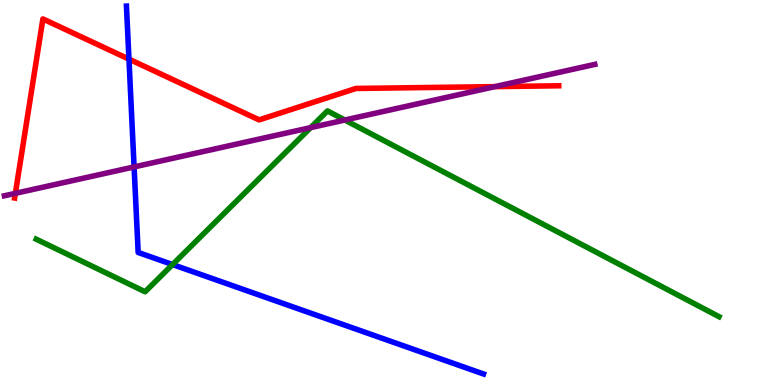[{'lines': ['blue', 'red'], 'intersections': [{'x': 1.66, 'y': 8.46}]}, {'lines': ['green', 'red'], 'intersections': []}, {'lines': ['purple', 'red'], 'intersections': [{'x': 0.198, 'y': 4.98}, {'x': 6.39, 'y': 7.75}]}, {'lines': ['blue', 'green'], 'intersections': [{'x': 2.23, 'y': 3.13}]}, {'lines': ['blue', 'purple'], 'intersections': [{'x': 1.73, 'y': 5.66}]}, {'lines': ['green', 'purple'], 'intersections': [{'x': 4.01, 'y': 6.68}, {'x': 4.45, 'y': 6.88}]}]